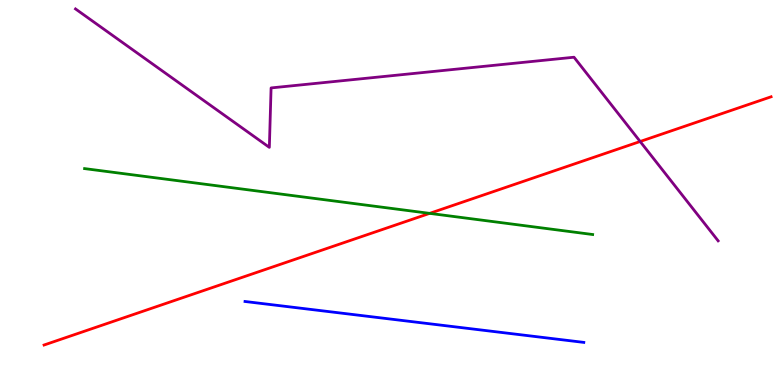[{'lines': ['blue', 'red'], 'intersections': []}, {'lines': ['green', 'red'], 'intersections': [{'x': 5.54, 'y': 4.46}]}, {'lines': ['purple', 'red'], 'intersections': [{'x': 8.26, 'y': 6.32}]}, {'lines': ['blue', 'green'], 'intersections': []}, {'lines': ['blue', 'purple'], 'intersections': []}, {'lines': ['green', 'purple'], 'intersections': []}]